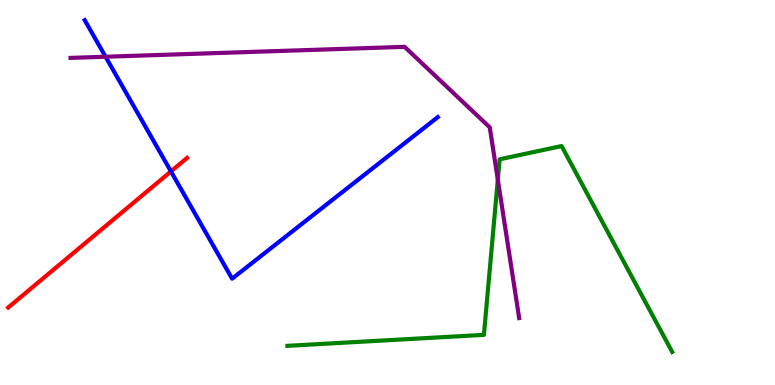[{'lines': ['blue', 'red'], 'intersections': [{'x': 2.21, 'y': 5.55}]}, {'lines': ['green', 'red'], 'intersections': []}, {'lines': ['purple', 'red'], 'intersections': []}, {'lines': ['blue', 'green'], 'intersections': []}, {'lines': ['blue', 'purple'], 'intersections': [{'x': 1.36, 'y': 8.53}]}, {'lines': ['green', 'purple'], 'intersections': [{'x': 6.42, 'y': 5.34}]}]